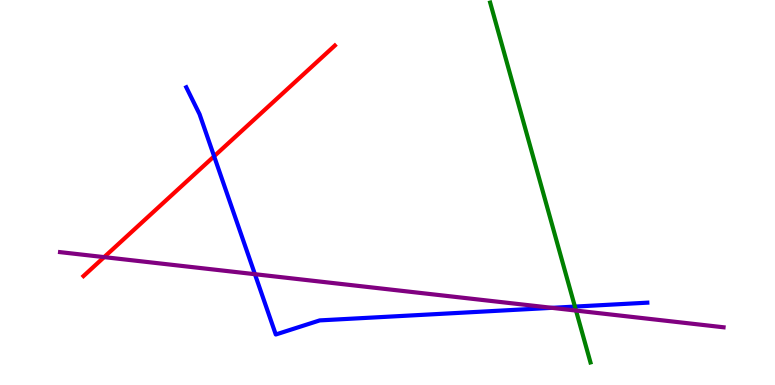[{'lines': ['blue', 'red'], 'intersections': [{'x': 2.76, 'y': 5.94}]}, {'lines': ['green', 'red'], 'intersections': []}, {'lines': ['purple', 'red'], 'intersections': [{'x': 1.34, 'y': 3.32}]}, {'lines': ['blue', 'green'], 'intersections': [{'x': 7.42, 'y': 2.04}]}, {'lines': ['blue', 'purple'], 'intersections': [{'x': 3.29, 'y': 2.88}, {'x': 7.12, 'y': 2.0}]}, {'lines': ['green', 'purple'], 'intersections': [{'x': 7.43, 'y': 1.93}]}]